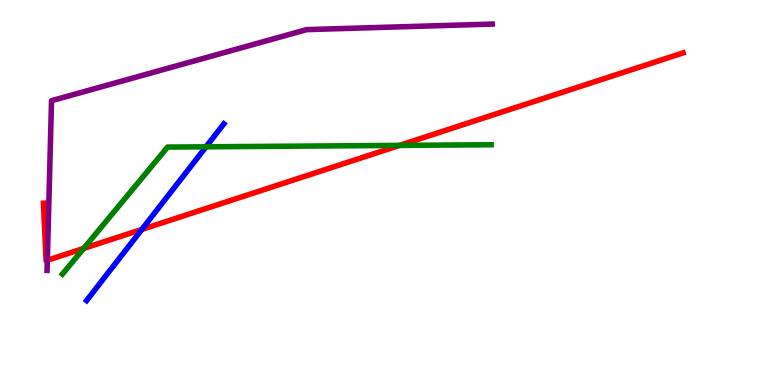[{'lines': ['blue', 'red'], 'intersections': [{'x': 1.83, 'y': 4.04}]}, {'lines': ['green', 'red'], 'intersections': [{'x': 1.08, 'y': 3.55}, {'x': 5.15, 'y': 6.22}]}, {'lines': ['purple', 'red'], 'intersections': [{'x': 0.611, 'y': 3.24}]}, {'lines': ['blue', 'green'], 'intersections': [{'x': 2.66, 'y': 6.19}]}, {'lines': ['blue', 'purple'], 'intersections': []}, {'lines': ['green', 'purple'], 'intersections': []}]